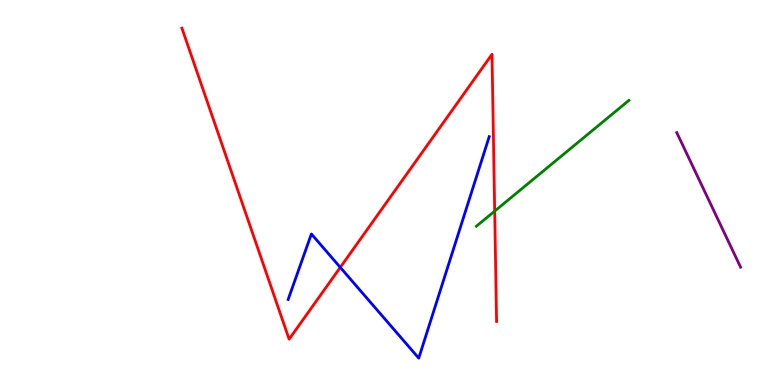[{'lines': ['blue', 'red'], 'intersections': [{'x': 4.39, 'y': 3.06}]}, {'lines': ['green', 'red'], 'intersections': [{'x': 6.38, 'y': 4.52}]}, {'lines': ['purple', 'red'], 'intersections': []}, {'lines': ['blue', 'green'], 'intersections': []}, {'lines': ['blue', 'purple'], 'intersections': []}, {'lines': ['green', 'purple'], 'intersections': []}]